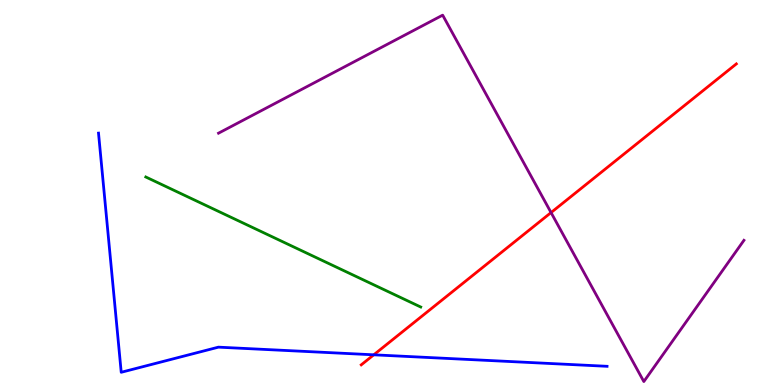[{'lines': ['blue', 'red'], 'intersections': [{'x': 4.82, 'y': 0.784}]}, {'lines': ['green', 'red'], 'intersections': []}, {'lines': ['purple', 'red'], 'intersections': [{'x': 7.11, 'y': 4.48}]}, {'lines': ['blue', 'green'], 'intersections': []}, {'lines': ['blue', 'purple'], 'intersections': []}, {'lines': ['green', 'purple'], 'intersections': []}]